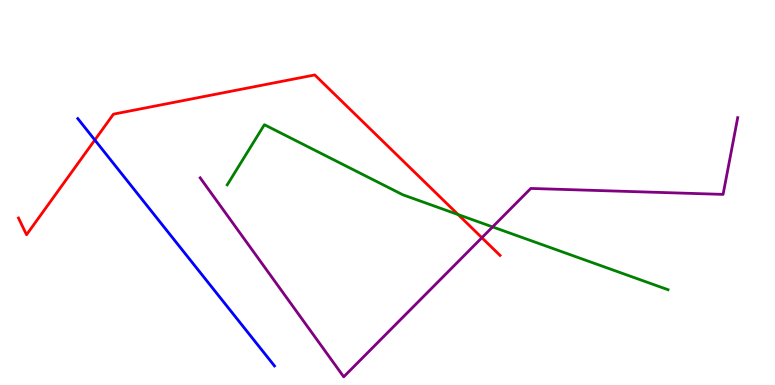[{'lines': ['blue', 'red'], 'intersections': [{'x': 1.22, 'y': 6.36}]}, {'lines': ['green', 'red'], 'intersections': [{'x': 5.91, 'y': 4.43}]}, {'lines': ['purple', 'red'], 'intersections': [{'x': 6.22, 'y': 3.83}]}, {'lines': ['blue', 'green'], 'intersections': []}, {'lines': ['blue', 'purple'], 'intersections': []}, {'lines': ['green', 'purple'], 'intersections': [{'x': 6.36, 'y': 4.11}]}]